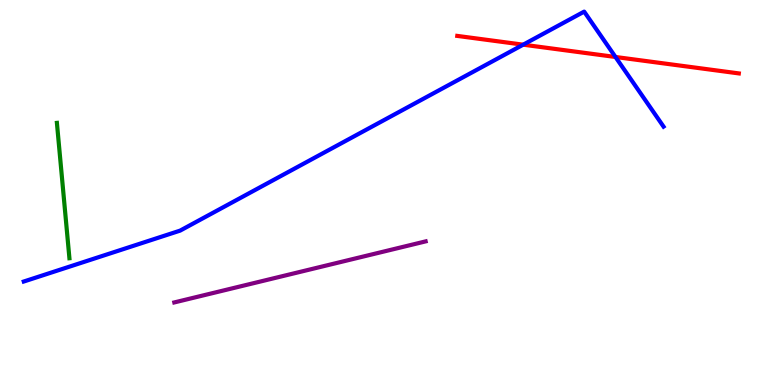[{'lines': ['blue', 'red'], 'intersections': [{'x': 6.75, 'y': 8.84}, {'x': 7.94, 'y': 8.52}]}, {'lines': ['green', 'red'], 'intersections': []}, {'lines': ['purple', 'red'], 'intersections': []}, {'lines': ['blue', 'green'], 'intersections': []}, {'lines': ['blue', 'purple'], 'intersections': []}, {'lines': ['green', 'purple'], 'intersections': []}]